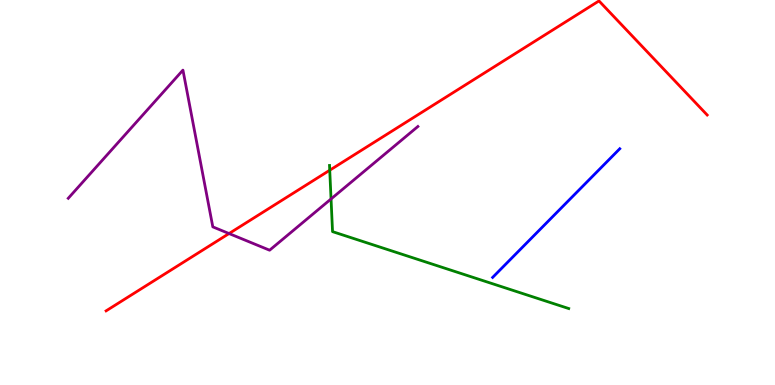[{'lines': ['blue', 'red'], 'intersections': []}, {'lines': ['green', 'red'], 'intersections': [{'x': 4.25, 'y': 5.58}]}, {'lines': ['purple', 'red'], 'intersections': [{'x': 2.96, 'y': 3.93}]}, {'lines': ['blue', 'green'], 'intersections': []}, {'lines': ['blue', 'purple'], 'intersections': []}, {'lines': ['green', 'purple'], 'intersections': [{'x': 4.27, 'y': 4.83}]}]